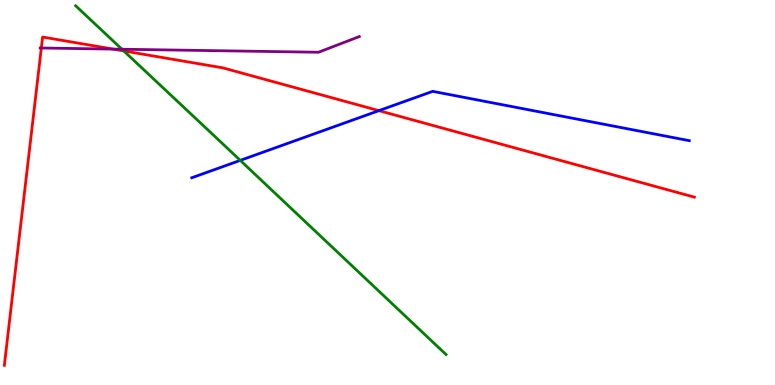[{'lines': ['blue', 'red'], 'intersections': [{'x': 4.89, 'y': 7.13}]}, {'lines': ['green', 'red'], 'intersections': [{'x': 1.6, 'y': 8.68}]}, {'lines': ['purple', 'red'], 'intersections': [{'x': 0.533, 'y': 8.75}, {'x': 1.46, 'y': 8.72}]}, {'lines': ['blue', 'green'], 'intersections': [{'x': 3.1, 'y': 5.83}]}, {'lines': ['blue', 'purple'], 'intersections': []}, {'lines': ['green', 'purple'], 'intersections': [{'x': 1.57, 'y': 8.72}]}]